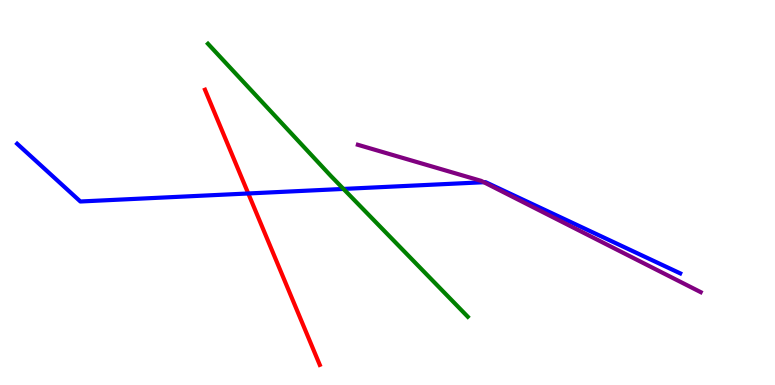[{'lines': ['blue', 'red'], 'intersections': [{'x': 3.2, 'y': 4.97}]}, {'lines': ['green', 'red'], 'intersections': []}, {'lines': ['purple', 'red'], 'intersections': []}, {'lines': ['blue', 'green'], 'intersections': [{'x': 4.43, 'y': 5.09}]}, {'lines': ['blue', 'purple'], 'intersections': [{'x': 6.24, 'y': 5.27}]}, {'lines': ['green', 'purple'], 'intersections': []}]